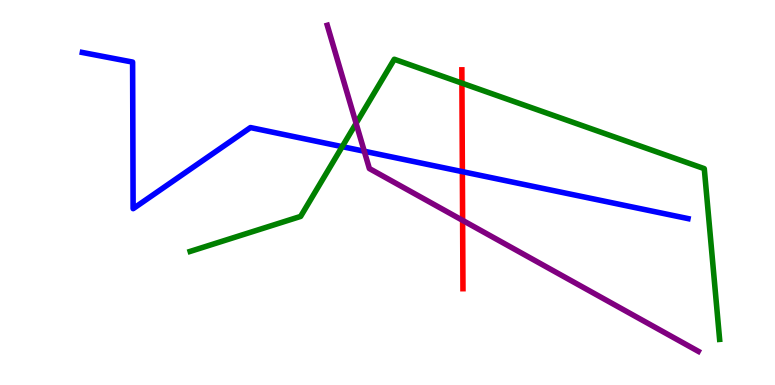[{'lines': ['blue', 'red'], 'intersections': [{'x': 5.97, 'y': 5.54}]}, {'lines': ['green', 'red'], 'intersections': [{'x': 5.96, 'y': 7.84}]}, {'lines': ['purple', 'red'], 'intersections': [{'x': 5.97, 'y': 4.28}]}, {'lines': ['blue', 'green'], 'intersections': [{'x': 4.42, 'y': 6.19}]}, {'lines': ['blue', 'purple'], 'intersections': [{'x': 4.7, 'y': 6.07}]}, {'lines': ['green', 'purple'], 'intersections': [{'x': 4.59, 'y': 6.8}]}]